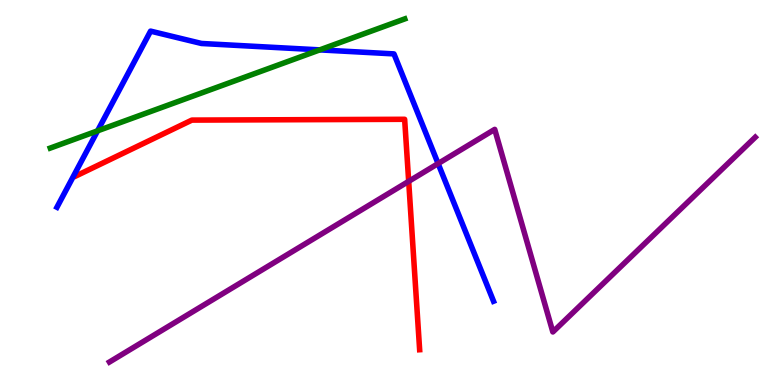[{'lines': ['blue', 'red'], 'intersections': []}, {'lines': ['green', 'red'], 'intersections': []}, {'lines': ['purple', 'red'], 'intersections': [{'x': 5.27, 'y': 5.29}]}, {'lines': ['blue', 'green'], 'intersections': [{'x': 1.26, 'y': 6.6}, {'x': 4.13, 'y': 8.7}]}, {'lines': ['blue', 'purple'], 'intersections': [{'x': 5.65, 'y': 5.75}]}, {'lines': ['green', 'purple'], 'intersections': []}]